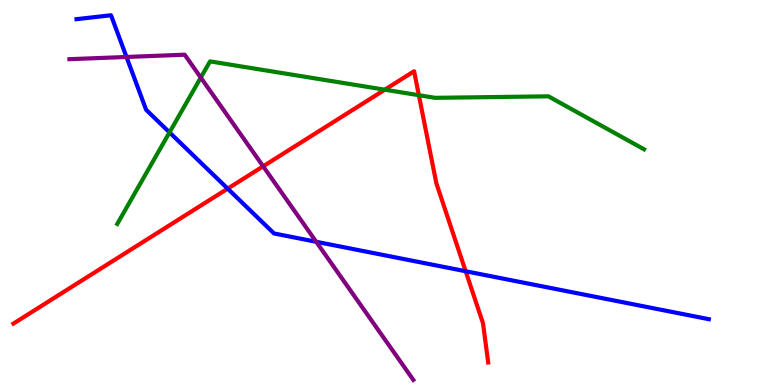[{'lines': ['blue', 'red'], 'intersections': [{'x': 2.94, 'y': 5.1}, {'x': 6.01, 'y': 2.95}]}, {'lines': ['green', 'red'], 'intersections': [{'x': 4.97, 'y': 7.67}, {'x': 5.4, 'y': 7.53}]}, {'lines': ['purple', 'red'], 'intersections': [{'x': 3.4, 'y': 5.68}]}, {'lines': ['blue', 'green'], 'intersections': [{'x': 2.19, 'y': 6.56}]}, {'lines': ['blue', 'purple'], 'intersections': [{'x': 1.63, 'y': 8.52}, {'x': 4.08, 'y': 3.72}]}, {'lines': ['green', 'purple'], 'intersections': [{'x': 2.59, 'y': 7.98}]}]